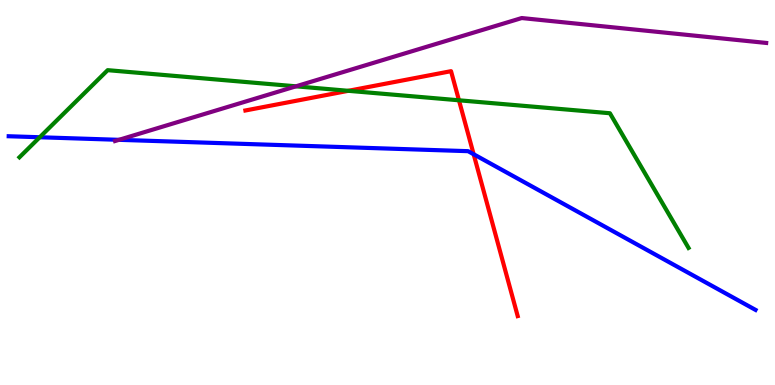[{'lines': ['blue', 'red'], 'intersections': [{'x': 6.11, 'y': 5.99}]}, {'lines': ['green', 'red'], 'intersections': [{'x': 4.49, 'y': 7.64}, {'x': 5.92, 'y': 7.39}]}, {'lines': ['purple', 'red'], 'intersections': []}, {'lines': ['blue', 'green'], 'intersections': [{'x': 0.513, 'y': 6.43}]}, {'lines': ['blue', 'purple'], 'intersections': [{'x': 1.54, 'y': 6.37}]}, {'lines': ['green', 'purple'], 'intersections': [{'x': 3.82, 'y': 7.76}]}]